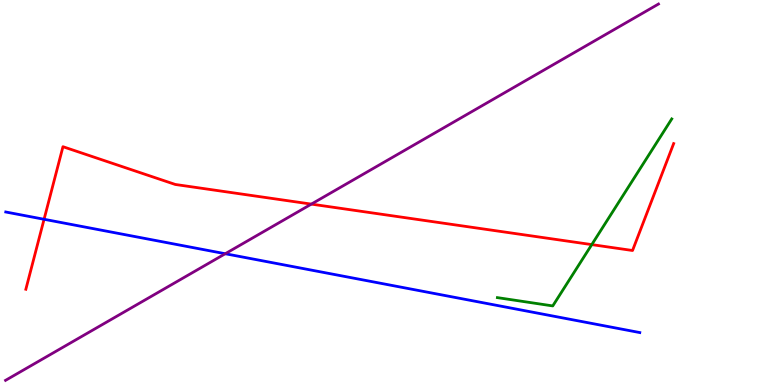[{'lines': ['blue', 'red'], 'intersections': [{'x': 0.569, 'y': 4.3}]}, {'lines': ['green', 'red'], 'intersections': [{'x': 7.64, 'y': 3.65}]}, {'lines': ['purple', 'red'], 'intersections': [{'x': 4.02, 'y': 4.7}]}, {'lines': ['blue', 'green'], 'intersections': []}, {'lines': ['blue', 'purple'], 'intersections': [{'x': 2.91, 'y': 3.41}]}, {'lines': ['green', 'purple'], 'intersections': []}]